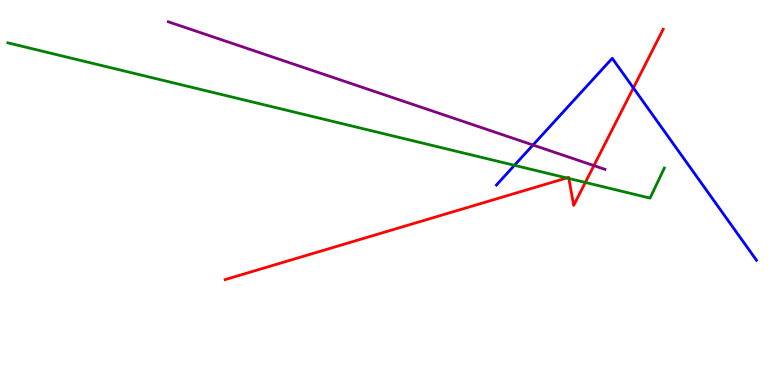[{'lines': ['blue', 'red'], 'intersections': [{'x': 8.17, 'y': 7.72}]}, {'lines': ['green', 'red'], 'intersections': [{'x': 7.31, 'y': 5.38}, {'x': 7.34, 'y': 5.36}, {'x': 7.55, 'y': 5.26}]}, {'lines': ['purple', 'red'], 'intersections': [{'x': 7.66, 'y': 5.7}]}, {'lines': ['blue', 'green'], 'intersections': [{'x': 6.64, 'y': 5.71}]}, {'lines': ['blue', 'purple'], 'intersections': [{'x': 6.88, 'y': 6.23}]}, {'lines': ['green', 'purple'], 'intersections': []}]